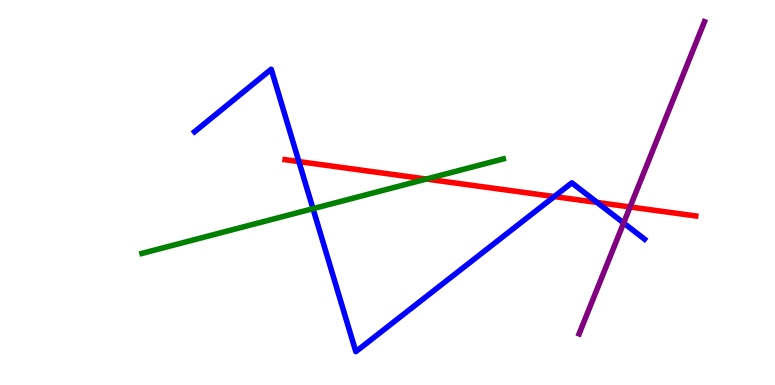[{'lines': ['blue', 'red'], 'intersections': [{'x': 3.86, 'y': 5.8}, {'x': 7.15, 'y': 4.89}, {'x': 7.71, 'y': 4.74}]}, {'lines': ['green', 'red'], 'intersections': [{'x': 5.5, 'y': 5.35}]}, {'lines': ['purple', 'red'], 'intersections': [{'x': 8.13, 'y': 4.62}]}, {'lines': ['blue', 'green'], 'intersections': [{'x': 4.04, 'y': 4.58}]}, {'lines': ['blue', 'purple'], 'intersections': [{'x': 8.05, 'y': 4.21}]}, {'lines': ['green', 'purple'], 'intersections': []}]